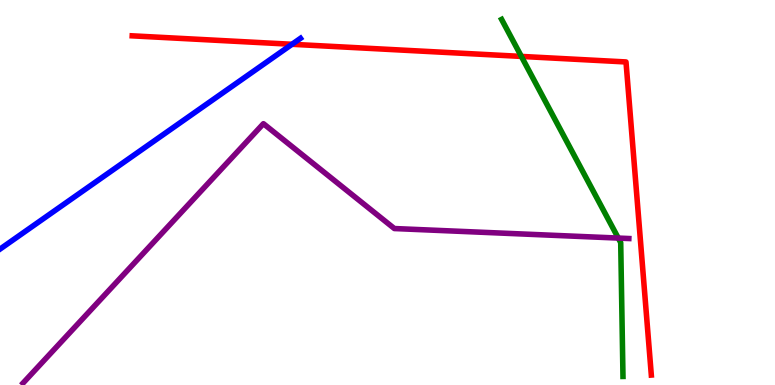[{'lines': ['blue', 'red'], 'intersections': [{'x': 3.77, 'y': 8.85}]}, {'lines': ['green', 'red'], 'intersections': [{'x': 6.73, 'y': 8.53}]}, {'lines': ['purple', 'red'], 'intersections': []}, {'lines': ['blue', 'green'], 'intersections': []}, {'lines': ['blue', 'purple'], 'intersections': []}, {'lines': ['green', 'purple'], 'intersections': [{'x': 7.98, 'y': 3.82}]}]